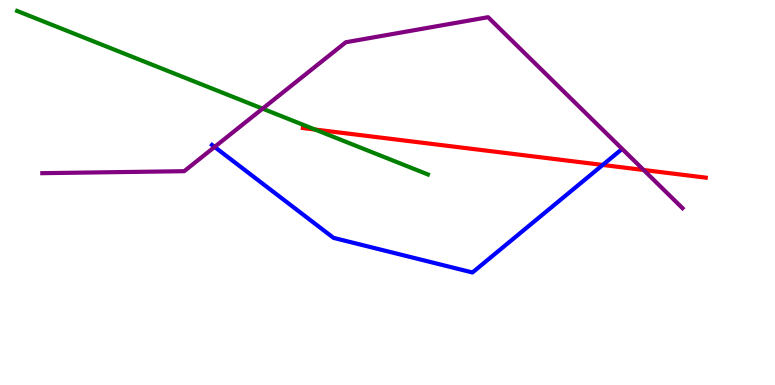[{'lines': ['blue', 'red'], 'intersections': [{'x': 7.78, 'y': 5.72}]}, {'lines': ['green', 'red'], 'intersections': [{'x': 4.06, 'y': 6.64}]}, {'lines': ['purple', 'red'], 'intersections': [{'x': 8.3, 'y': 5.58}]}, {'lines': ['blue', 'green'], 'intersections': []}, {'lines': ['blue', 'purple'], 'intersections': [{'x': 2.77, 'y': 6.18}]}, {'lines': ['green', 'purple'], 'intersections': [{'x': 3.39, 'y': 7.18}]}]